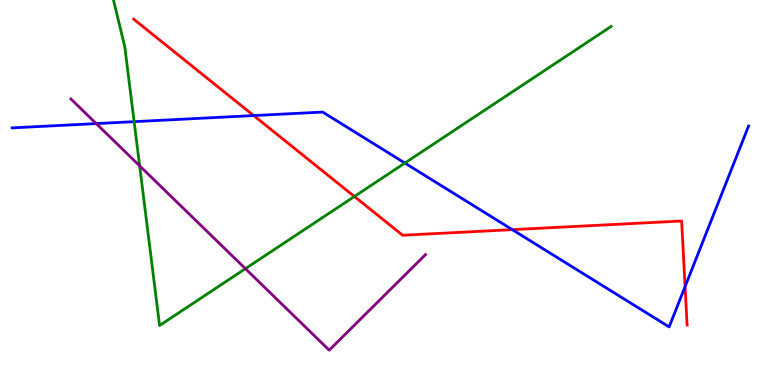[{'lines': ['blue', 'red'], 'intersections': [{'x': 3.27, 'y': 7.0}, {'x': 6.61, 'y': 4.04}, {'x': 8.84, 'y': 2.56}]}, {'lines': ['green', 'red'], 'intersections': [{'x': 4.57, 'y': 4.9}]}, {'lines': ['purple', 'red'], 'intersections': []}, {'lines': ['blue', 'green'], 'intersections': [{'x': 1.73, 'y': 6.84}, {'x': 5.22, 'y': 5.77}]}, {'lines': ['blue', 'purple'], 'intersections': [{'x': 1.24, 'y': 6.79}]}, {'lines': ['green', 'purple'], 'intersections': [{'x': 1.8, 'y': 5.69}, {'x': 3.17, 'y': 3.02}]}]